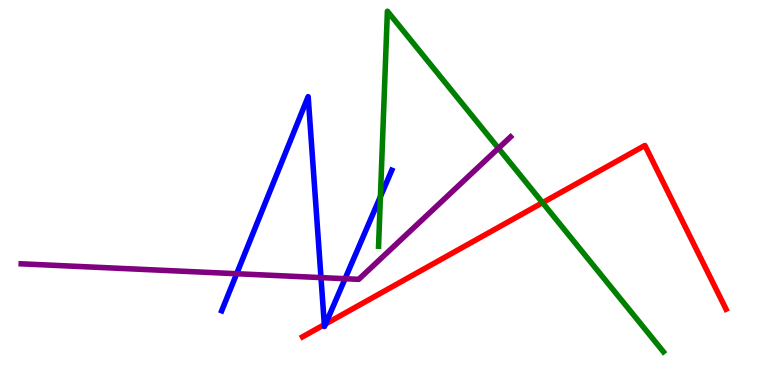[{'lines': ['blue', 'red'], 'intersections': [{'x': 4.18, 'y': 1.57}, {'x': 4.2, 'y': 1.59}]}, {'lines': ['green', 'red'], 'intersections': [{'x': 7.0, 'y': 4.74}]}, {'lines': ['purple', 'red'], 'intersections': []}, {'lines': ['blue', 'green'], 'intersections': [{'x': 4.91, 'y': 4.89}]}, {'lines': ['blue', 'purple'], 'intersections': [{'x': 3.05, 'y': 2.89}, {'x': 4.14, 'y': 2.79}, {'x': 4.45, 'y': 2.76}]}, {'lines': ['green', 'purple'], 'intersections': [{'x': 6.43, 'y': 6.15}]}]